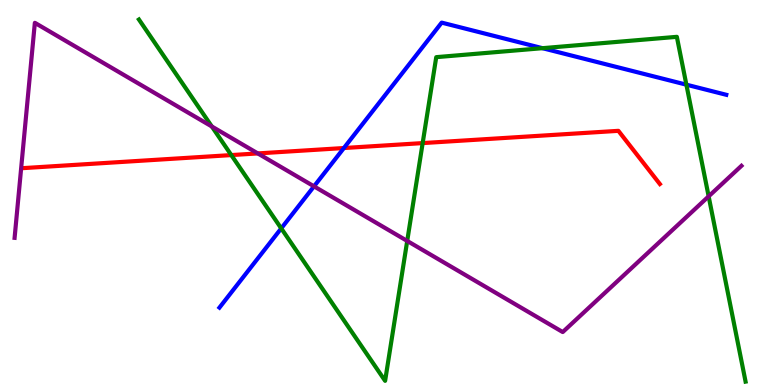[{'lines': ['blue', 'red'], 'intersections': [{'x': 4.44, 'y': 6.16}]}, {'lines': ['green', 'red'], 'intersections': [{'x': 2.98, 'y': 5.97}, {'x': 5.45, 'y': 6.28}]}, {'lines': ['purple', 'red'], 'intersections': [{'x': 3.33, 'y': 6.02}]}, {'lines': ['blue', 'green'], 'intersections': [{'x': 3.63, 'y': 4.07}, {'x': 7.0, 'y': 8.75}, {'x': 8.86, 'y': 7.8}]}, {'lines': ['blue', 'purple'], 'intersections': [{'x': 4.05, 'y': 5.16}]}, {'lines': ['green', 'purple'], 'intersections': [{'x': 2.73, 'y': 6.71}, {'x': 5.25, 'y': 3.74}, {'x': 9.14, 'y': 4.9}]}]